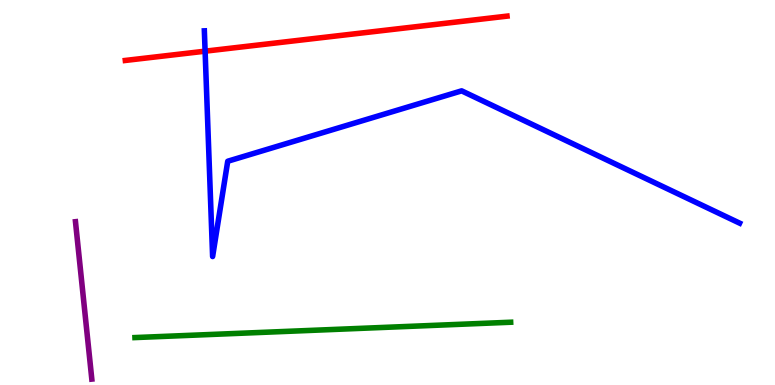[{'lines': ['blue', 'red'], 'intersections': [{'x': 2.65, 'y': 8.67}]}, {'lines': ['green', 'red'], 'intersections': []}, {'lines': ['purple', 'red'], 'intersections': []}, {'lines': ['blue', 'green'], 'intersections': []}, {'lines': ['blue', 'purple'], 'intersections': []}, {'lines': ['green', 'purple'], 'intersections': []}]